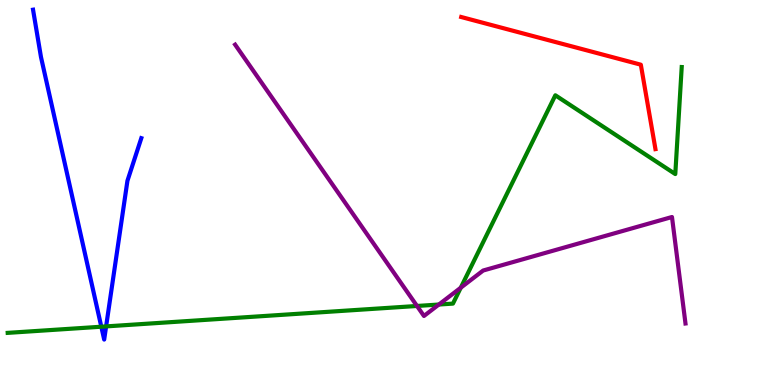[{'lines': ['blue', 'red'], 'intersections': []}, {'lines': ['green', 'red'], 'intersections': []}, {'lines': ['purple', 'red'], 'intersections': []}, {'lines': ['blue', 'green'], 'intersections': [{'x': 1.31, 'y': 1.51}, {'x': 1.37, 'y': 1.52}]}, {'lines': ['blue', 'purple'], 'intersections': []}, {'lines': ['green', 'purple'], 'intersections': [{'x': 5.38, 'y': 2.05}, {'x': 5.66, 'y': 2.09}, {'x': 5.95, 'y': 2.53}]}]